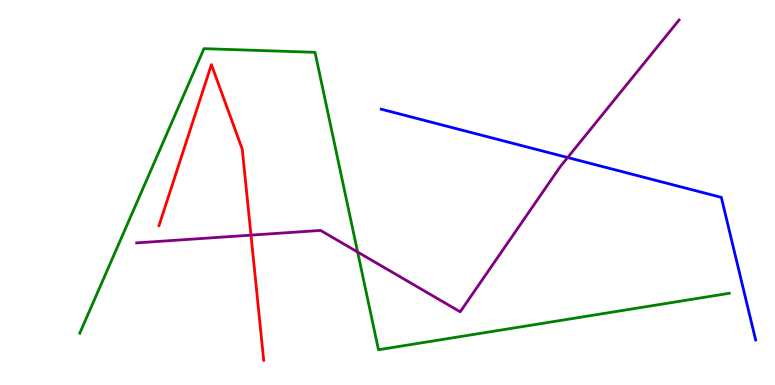[{'lines': ['blue', 'red'], 'intersections': []}, {'lines': ['green', 'red'], 'intersections': []}, {'lines': ['purple', 'red'], 'intersections': [{'x': 3.24, 'y': 3.89}]}, {'lines': ['blue', 'green'], 'intersections': []}, {'lines': ['blue', 'purple'], 'intersections': [{'x': 7.32, 'y': 5.91}]}, {'lines': ['green', 'purple'], 'intersections': [{'x': 4.61, 'y': 3.45}]}]